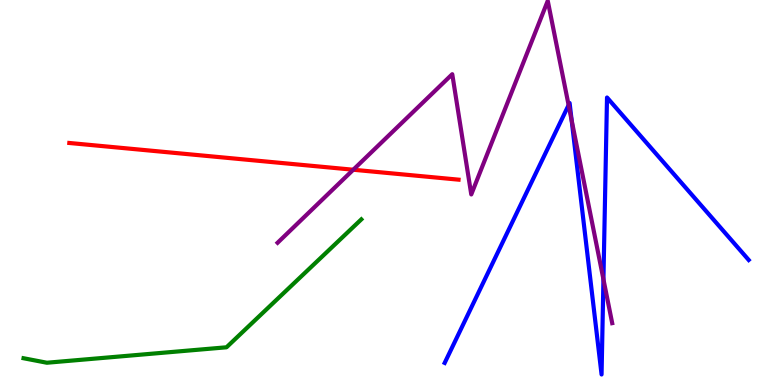[{'lines': ['blue', 'red'], 'intersections': []}, {'lines': ['green', 'red'], 'intersections': []}, {'lines': ['purple', 'red'], 'intersections': [{'x': 4.56, 'y': 5.59}]}, {'lines': ['blue', 'green'], 'intersections': []}, {'lines': ['blue', 'purple'], 'intersections': [{'x': 7.34, 'y': 7.27}, {'x': 7.38, 'y': 6.87}, {'x': 7.79, 'y': 2.75}]}, {'lines': ['green', 'purple'], 'intersections': []}]